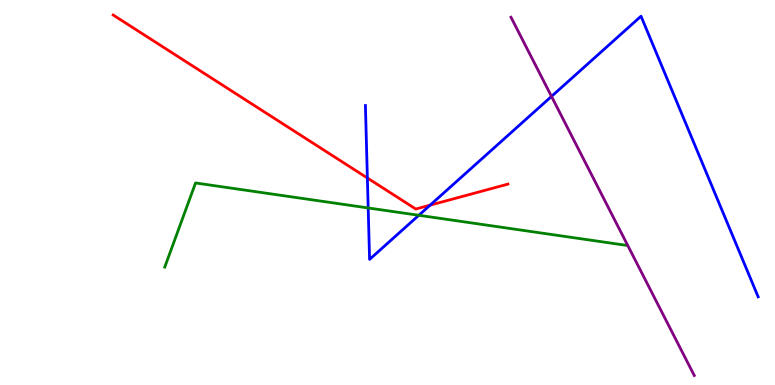[{'lines': ['blue', 'red'], 'intersections': [{'x': 4.74, 'y': 5.38}, {'x': 5.55, 'y': 4.67}]}, {'lines': ['green', 'red'], 'intersections': []}, {'lines': ['purple', 'red'], 'intersections': []}, {'lines': ['blue', 'green'], 'intersections': [{'x': 4.75, 'y': 4.6}, {'x': 5.4, 'y': 4.41}]}, {'lines': ['blue', 'purple'], 'intersections': [{'x': 7.12, 'y': 7.5}]}, {'lines': ['green', 'purple'], 'intersections': []}]